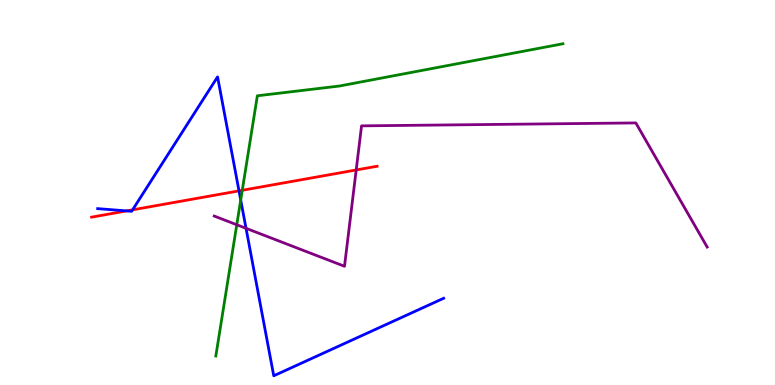[{'lines': ['blue', 'red'], 'intersections': [{'x': 1.63, 'y': 4.52}, {'x': 1.71, 'y': 4.55}, {'x': 3.08, 'y': 5.04}]}, {'lines': ['green', 'red'], 'intersections': [{'x': 3.13, 'y': 5.06}]}, {'lines': ['purple', 'red'], 'intersections': [{'x': 4.6, 'y': 5.59}]}, {'lines': ['blue', 'green'], 'intersections': [{'x': 3.11, 'y': 4.8}]}, {'lines': ['blue', 'purple'], 'intersections': [{'x': 3.17, 'y': 4.07}]}, {'lines': ['green', 'purple'], 'intersections': [{'x': 3.06, 'y': 4.16}]}]